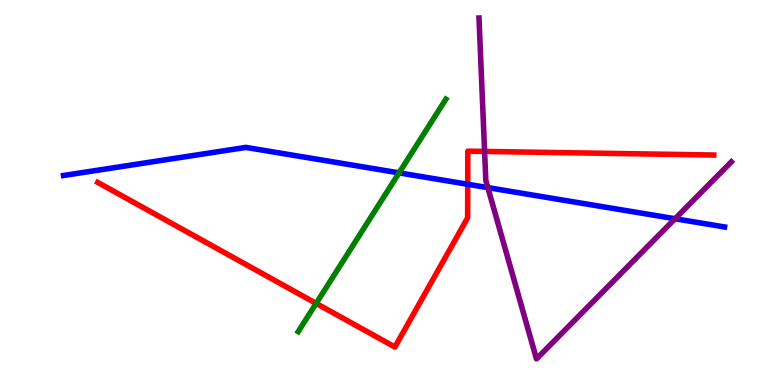[{'lines': ['blue', 'red'], 'intersections': [{'x': 6.04, 'y': 5.21}]}, {'lines': ['green', 'red'], 'intersections': [{'x': 4.08, 'y': 2.12}]}, {'lines': ['purple', 'red'], 'intersections': [{'x': 6.25, 'y': 6.07}]}, {'lines': ['blue', 'green'], 'intersections': [{'x': 5.15, 'y': 5.51}]}, {'lines': ['blue', 'purple'], 'intersections': [{'x': 6.29, 'y': 5.13}, {'x': 8.71, 'y': 4.32}]}, {'lines': ['green', 'purple'], 'intersections': []}]